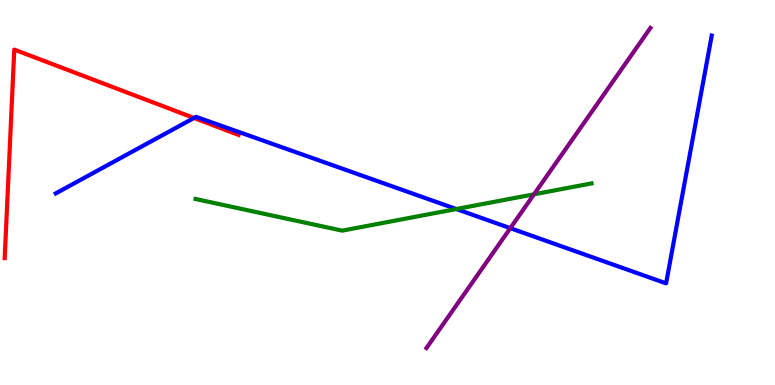[{'lines': ['blue', 'red'], 'intersections': [{'x': 2.5, 'y': 6.94}]}, {'lines': ['green', 'red'], 'intersections': []}, {'lines': ['purple', 'red'], 'intersections': []}, {'lines': ['blue', 'green'], 'intersections': [{'x': 5.89, 'y': 4.57}]}, {'lines': ['blue', 'purple'], 'intersections': [{'x': 6.58, 'y': 4.07}]}, {'lines': ['green', 'purple'], 'intersections': [{'x': 6.89, 'y': 4.95}]}]